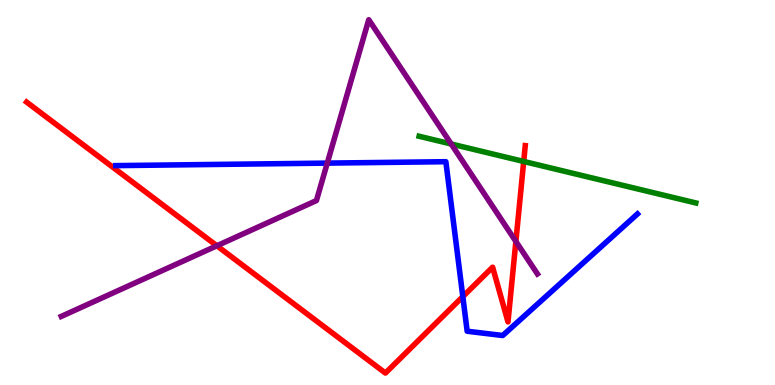[{'lines': ['blue', 'red'], 'intersections': [{'x': 5.97, 'y': 2.3}]}, {'lines': ['green', 'red'], 'intersections': [{'x': 6.76, 'y': 5.81}]}, {'lines': ['purple', 'red'], 'intersections': [{'x': 2.8, 'y': 3.62}, {'x': 6.66, 'y': 3.73}]}, {'lines': ['blue', 'green'], 'intersections': []}, {'lines': ['blue', 'purple'], 'intersections': [{'x': 4.22, 'y': 5.76}]}, {'lines': ['green', 'purple'], 'intersections': [{'x': 5.82, 'y': 6.26}]}]